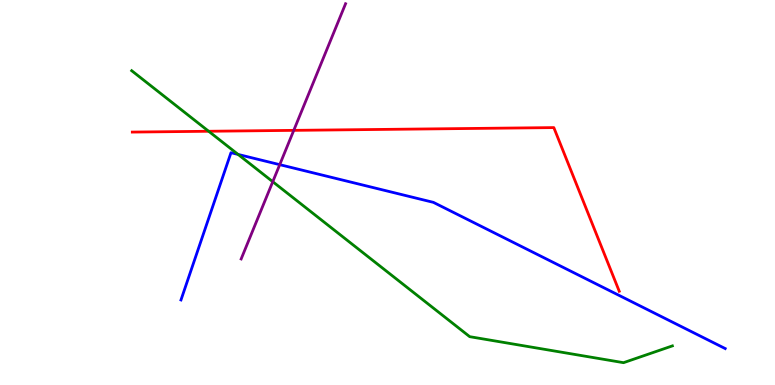[{'lines': ['blue', 'red'], 'intersections': []}, {'lines': ['green', 'red'], 'intersections': [{'x': 2.69, 'y': 6.59}]}, {'lines': ['purple', 'red'], 'intersections': [{'x': 3.79, 'y': 6.61}]}, {'lines': ['blue', 'green'], 'intersections': [{'x': 3.07, 'y': 5.99}]}, {'lines': ['blue', 'purple'], 'intersections': [{'x': 3.61, 'y': 5.72}]}, {'lines': ['green', 'purple'], 'intersections': [{'x': 3.52, 'y': 5.28}]}]